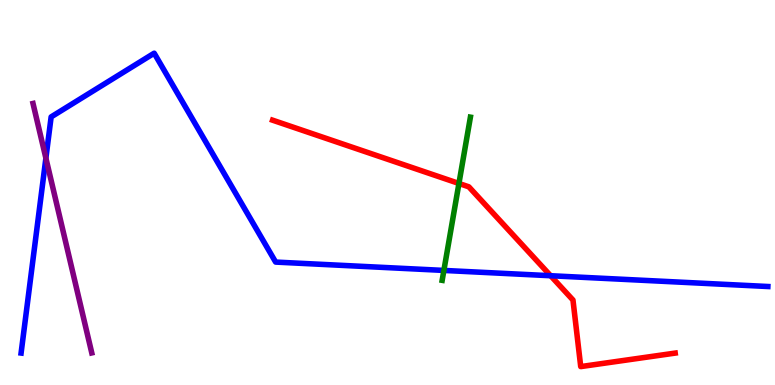[{'lines': ['blue', 'red'], 'intersections': [{'x': 7.1, 'y': 2.84}]}, {'lines': ['green', 'red'], 'intersections': [{'x': 5.92, 'y': 5.23}]}, {'lines': ['purple', 'red'], 'intersections': []}, {'lines': ['blue', 'green'], 'intersections': [{'x': 5.73, 'y': 2.98}]}, {'lines': ['blue', 'purple'], 'intersections': [{'x': 0.592, 'y': 5.89}]}, {'lines': ['green', 'purple'], 'intersections': []}]